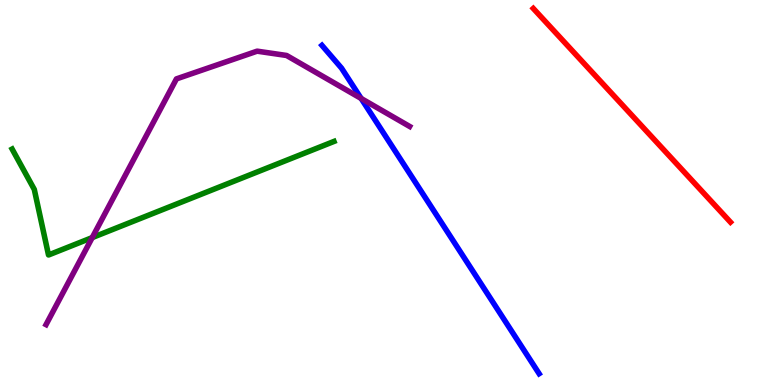[{'lines': ['blue', 'red'], 'intersections': []}, {'lines': ['green', 'red'], 'intersections': []}, {'lines': ['purple', 'red'], 'intersections': []}, {'lines': ['blue', 'green'], 'intersections': []}, {'lines': ['blue', 'purple'], 'intersections': [{'x': 4.66, 'y': 7.44}]}, {'lines': ['green', 'purple'], 'intersections': [{'x': 1.19, 'y': 3.83}]}]